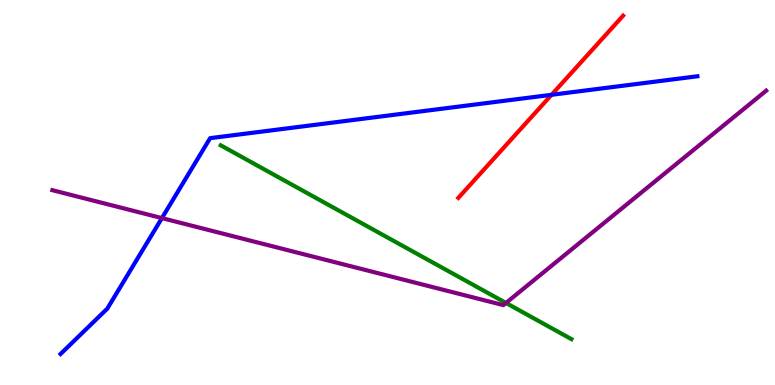[{'lines': ['blue', 'red'], 'intersections': [{'x': 7.12, 'y': 7.54}]}, {'lines': ['green', 'red'], 'intersections': []}, {'lines': ['purple', 'red'], 'intersections': []}, {'lines': ['blue', 'green'], 'intersections': []}, {'lines': ['blue', 'purple'], 'intersections': [{'x': 2.09, 'y': 4.34}]}, {'lines': ['green', 'purple'], 'intersections': [{'x': 6.53, 'y': 2.13}]}]